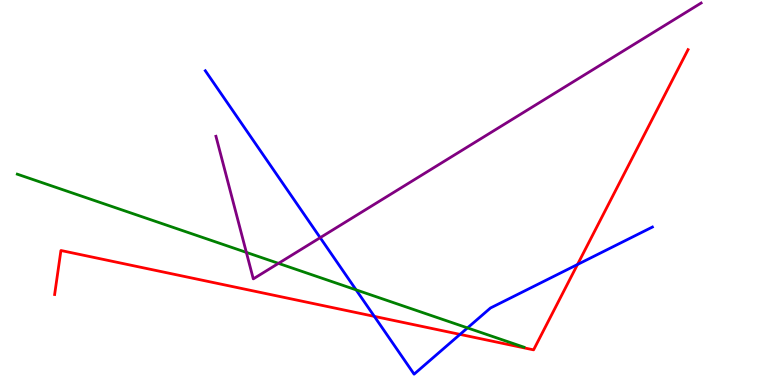[{'lines': ['blue', 'red'], 'intersections': [{'x': 4.83, 'y': 1.78}, {'x': 5.94, 'y': 1.31}, {'x': 7.45, 'y': 3.13}]}, {'lines': ['green', 'red'], 'intersections': []}, {'lines': ['purple', 'red'], 'intersections': []}, {'lines': ['blue', 'green'], 'intersections': [{'x': 4.59, 'y': 2.47}, {'x': 6.03, 'y': 1.48}]}, {'lines': ['blue', 'purple'], 'intersections': [{'x': 4.13, 'y': 3.83}]}, {'lines': ['green', 'purple'], 'intersections': [{'x': 3.18, 'y': 3.44}, {'x': 3.59, 'y': 3.16}]}]